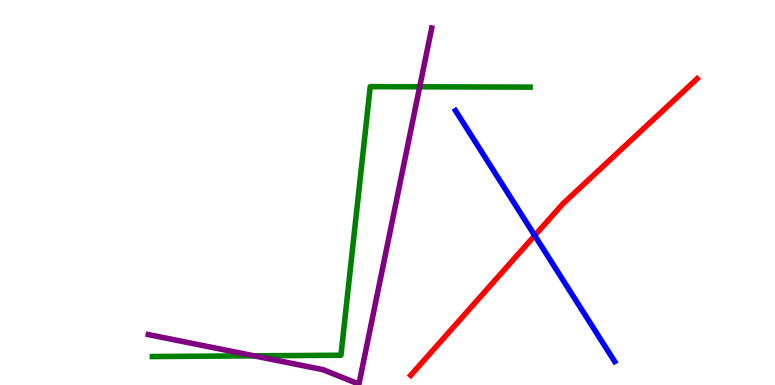[{'lines': ['blue', 'red'], 'intersections': [{'x': 6.9, 'y': 3.88}]}, {'lines': ['green', 'red'], 'intersections': []}, {'lines': ['purple', 'red'], 'intersections': []}, {'lines': ['blue', 'green'], 'intersections': []}, {'lines': ['blue', 'purple'], 'intersections': []}, {'lines': ['green', 'purple'], 'intersections': [{'x': 3.28, 'y': 0.757}, {'x': 5.42, 'y': 7.75}]}]